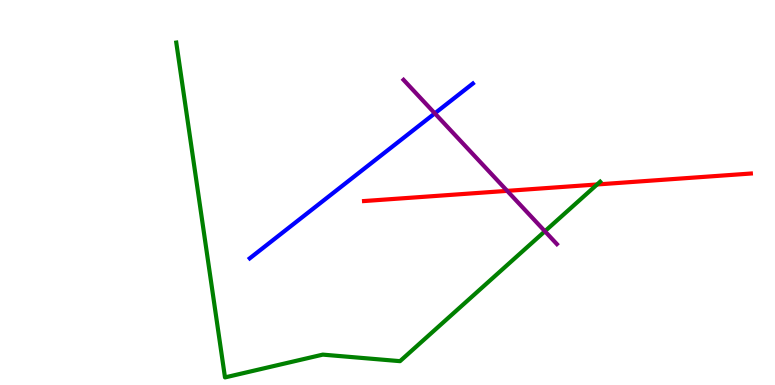[{'lines': ['blue', 'red'], 'intersections': []}, {'lines': ['green', 'red'], 'intersections': [{'x': 7.7, 'y': 5.21}]}, {'lines': ['purple', 'red'], 'intersections': [{'x': 6.54, 'y': 5.04}]}, {'lines': ['blue', 'green'], 'intersections': []}, {'lines': ['blue', 'purple'], 'intersections': [{'x': 5.61, 'y': 7.06}]}, {'lines': ['green', 'purple'], 'intersections': [{'x': 7.03, 'y': 3.99}]}]